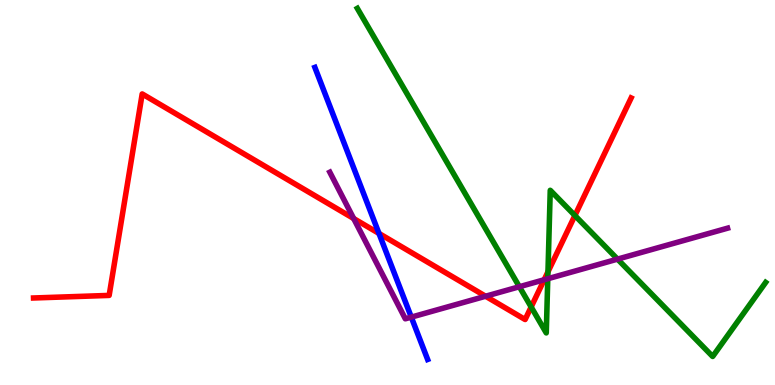[{'lines': ['blue', 'red'], 'intersections': [{'x': 4.89, 'y': 3.94}]}, {'lines': ['green', 'red'], 'intersections': [{'x': 6.85, 'y': 2.03}, {'x': 7.07, 'y': 2.94}, {'x': 7.42, 'y': 4.4}]}, {'lines': ['purple', 'red'], 'intersections': [{'x': 4.56, 'y': 4.32}, {'x': 6.27, 'y': 2.31}, {'x': 7.02, 'y': 2.73}]}, {'lines': ['blue', 'green'], 'intersections': []}, {'lines': ['blue', 'purple'], 'intersections': [{'x': 5.31, 'y': 1.76}]}, {'lines': ['green', 'purple'], 'intersections': [{'x': 6.7, 'y': 2.55}, {'x': 7.07, 'y': 2.76}, {'x': 7.97, 'y': 3.27}]}]